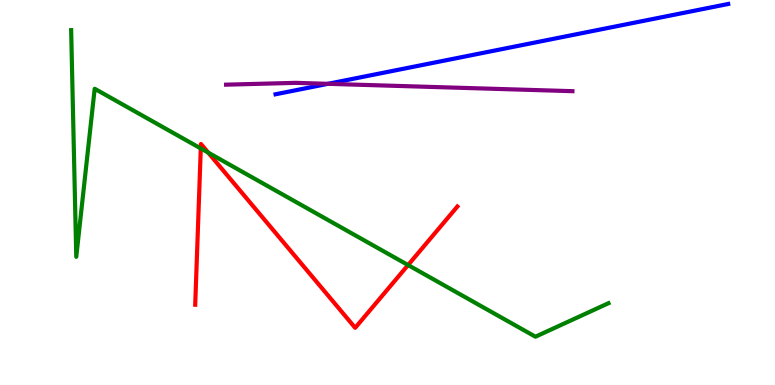[{'lines': ['blue', 'red'], 'intersections': []}, {'lines': ['green', 'red'], 'intersections': [{'x': 2.59, 'y': 6.14}, {'x': 2.69, 'y': 6.04}, {'x': 5.27, 'y': 3.12}]}, {'lines': ['purple', 'red'], 'intersections': []}, {'lines': ['blue', 'green'], 'intersections': []}, {'lines': ['blue', 'purple'], 'intersections': [{'x': 4.23, 'y': 7.82}]}, {'lines': ['green', 'purple'], 'intersections': []}]